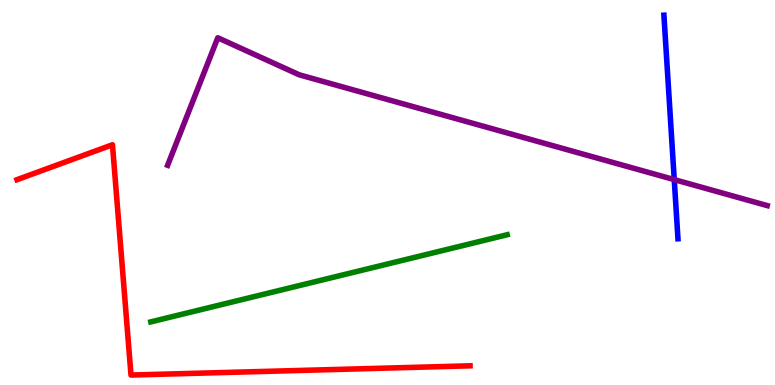[{'lines': ['blue', 'red'], 'intersections': []}, {'lines': ['green', 'red'], 'intersections': []}, {'lines': ['purple', 'red'], 'intersections': []}, {'lines': ['blue', 'green'], 'intersections': []}, {'lines': ['blue', 'purple'], 'intersections': [{'x': 8.7, 'y': 5.33}]}, {'lines': ['green', 'purple'], 'intersections': []}]